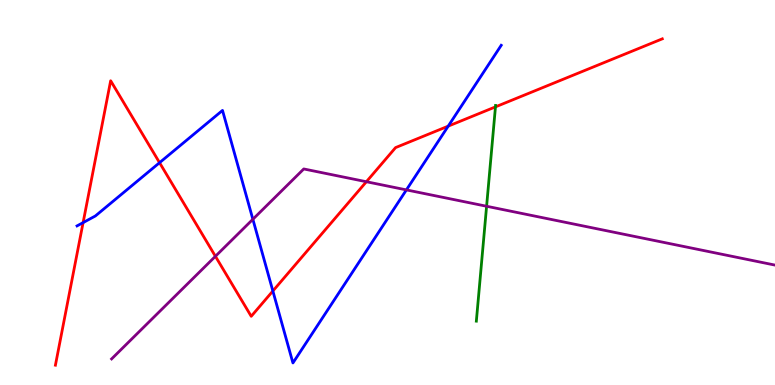[{'lines': ['blue', 'red'], 'intersections': [{'x': 1.07, 'y': 4.22}, {'x': 2.06, 'y': 5.77}, {'x': 3.52, 'y': 2.44}, {'x': 5.78, 'y': 6.72}]}, {'lines': ['green', 'red'], 'intersections': [{'x': 6.39, 'y': 7.22}]}, {'lines': ['purple', 'red'], 'intersections': [{'x': 2.78, 'y': 3.34}, {'x': 4.73, 'y': 5.28}]}, {'lines': ['blue', 'green'], 'intersections': []}, {'lines': ['blue', 'purple'], 'intersections': [{'x': 3.26, 'y': 4.3}, {'x': 5.24, 'y': 5.07}]}, {'lines': ['green', 'purple'], 'intersections': [{'x': 6.28, 'y': 4.64}]}]